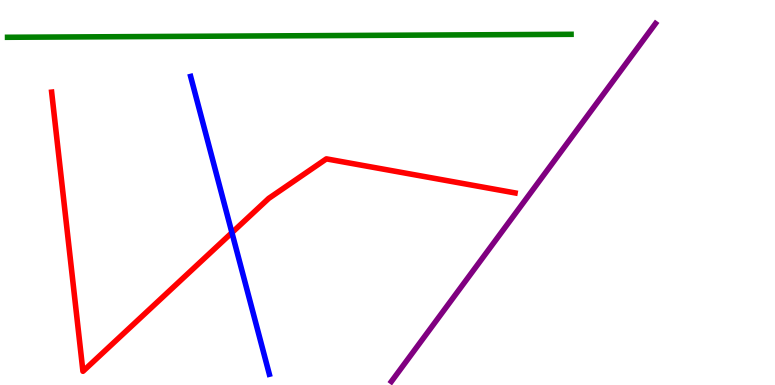[{'lines': ['blue', 'red'], 'intersections': [{'x': 2.99, 'y': 3.96}]}, {'lines': ['green', 'red'], 'intersections': []}, {'lines': ['purple', 'red'], 'intersections': []}, {'lines': ['blue', 'green'], 'intersections': []}, {'lines': ['blue', 'purple'], 'intersections': []}, {'lines': ['green', 'purple'], 'intersections': []}]